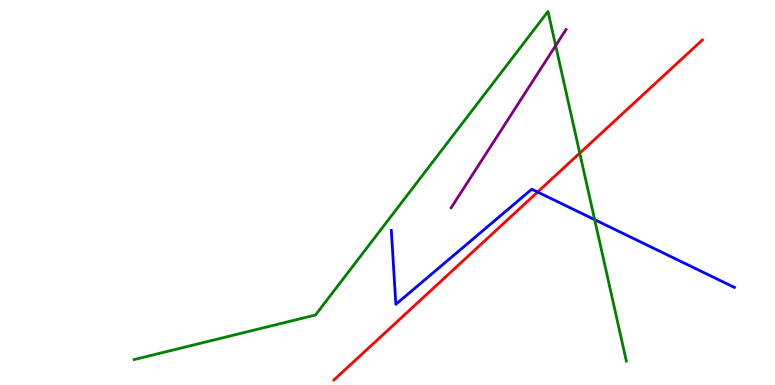[{'lines': ['blue', 'red'], 'intersections': [{'x': 6.94, 'y': 5.01}]}, {'lines': ['green', 'red'], 'intersections': [{'x': 7.48, 'y': 6.02}]}, {'lines': ['purple', 'red'], 'intersections': []}, {'lines': ['blue', 'green'], 'intersections': [{'x': 7.67, 'y': 4.29}]}, {'lines': ['blue', 'purple'], 'intersections': []}, {'lines': ['green', 'purple'], 'intersections': [{'x': 7.17, 'y': 8.82}]}]